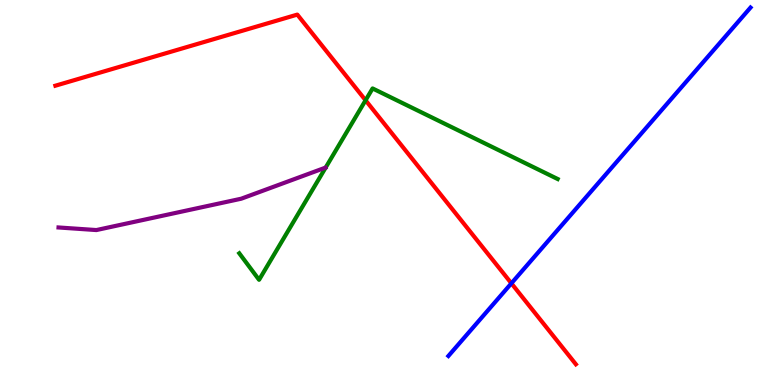[{'lines': ['blue', 'red'], 'intersections': [{'x': 6.6, 'y': 2.64}]}, {'lines': ['green', 'red'], 'intersections': [{'x': 4.72, 'y': 7.4}]}, {'lines': ['purple', 'red'], 'intersections': []}, {'lines': ['blue', 'green'], 'intersections': []}, {'lines': ['blue', 'purple'], 'intersections': []}, {'lines': ['green', 'purple'], 'intersections': []}]